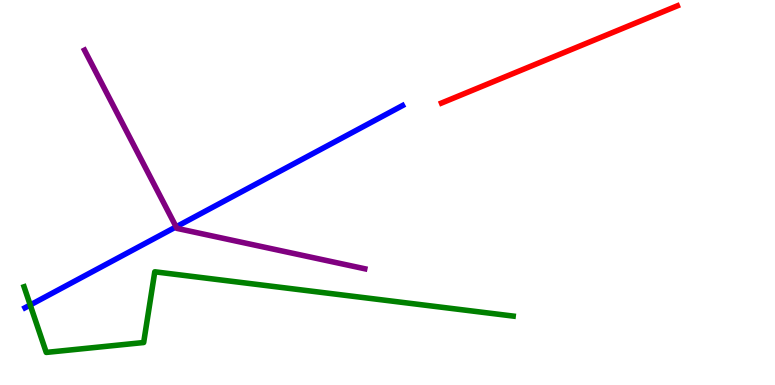[{'lines': ['blue', 'red'], 'intersections': []}, {'lines': ['green', 'red'], 'intersections': []}, {'lines': ['purple', 'red'], 'intersections': []}, {'lines': ['blue', 'green'], 'intersections': [{'x': 0.39, 'y': 2.08}]}, {'lines': ['blue', 'purple'], 'intersections': [{'x': 2.27, 'y': 4.11}]}, {'lines': ['green', 'purple'], 'intersections': []}]